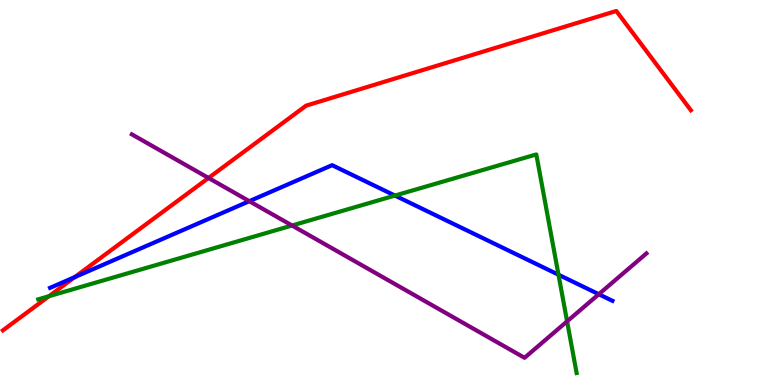[{'lines': ['blue', 'red'], 'intersections': [{'x': 0.964, 'y': 2.8}]}, {'lines': ['green', 'red'], 'intersections': [{'x': 0.632, 'y': 2.31}]}, {'lines': ['purple', 'red'], 'intersections': [{'x': 2.69, 'y': 5.38}]}, {'lines': ['blue', 'green'], 'intersections': [{'x': 5.1, 'y': 4.92}, {'x': 7.21, 'y': 2.86}]}, {'lines': ['blue', 'purple'], 'intersections': [{'x': 3.22, 'y': 4.77}, {'x': 7.73, 'y': 2.36}]}, {'lines': ['green', 'purple'], 'intersections': [{'x': 3.77, 'y': 4.14}, {'x': 7.32, 'y': 1.65}]}]